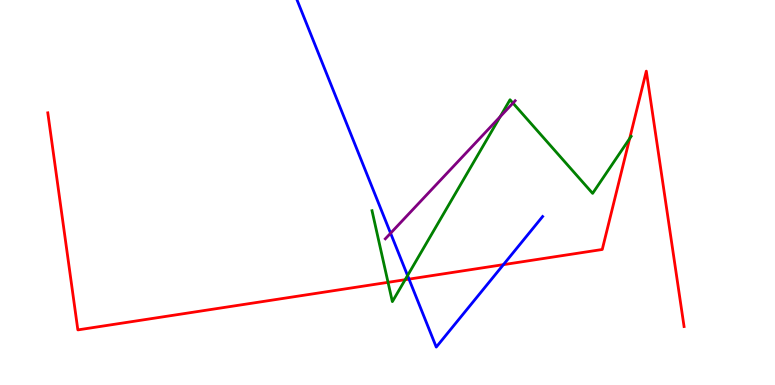[{'lines': ['blue', 'red'], 'intersections': [{'x': 5.28, 'y': 2.75}, {'x': 6.5, 'y': 3.13}]}, {'lines': ['green', 'red'], 'intersections': [{'x': 5.01, 'y': 2.67}, {'x': 5.23, 'y': 2.73}, {'x': 8.12, 'y': 6.4}]}, {'lines': ['purple', 'red'], 'intersections': []}, {'lines': ['blue', 'green'], 'intersections': [{'x': 5.26, 'y': 2.84}]}, {'lines': ['blue', 'purple'], 'intersections': [{'x': 5.04, 'y': 3.94}]}, {'lines': ['green', 'purple'], 'intersections': [{'x': 6.45, 'y': 6.97}, {'x': 6.62, 'y': 7.32}]}]